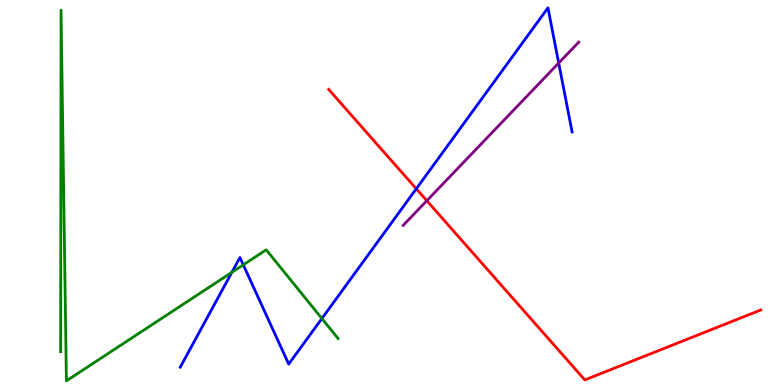[{'lines': ['blue', 'red'], 'intersections': [{'x': 5.37, 'y': 5.1}]}, {'lines': ['green', 'red'], 'intersections': []}, {'lines': ['purple', 'red'], 'intersections': [{'x': 5.51, 'y': 4.79}]}, {'lines': ['blue', 'green'], 'intersections': [{'x': 2.99, 'y': 2.93}, {'x': 3.14, 'y': 3.12}, {'x': 4.15, 'y': 1.73}]}, {'lines': ['blue', 'purple'], 'intersections': [{'x': 7.21, 'y': 8.36}]}, {'lines': ['green', 'purple'], 'intersections': []}]